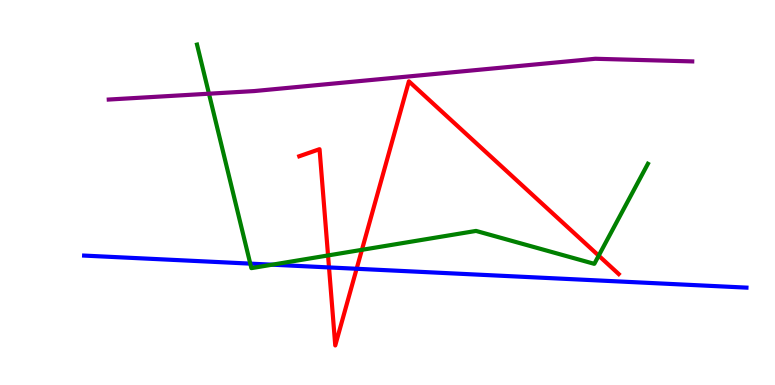[{'lines': ['blue', 'red'], 'intersections': [{'x': 4.25, 'y': 3.05}, {'x': 4.6, 'y': 3.02}]}, {'lines': ['green', 'red'], 'intersections': [{'x': 4.23, 'y': 3.37}, {'x': 4.67, 'y': 3.51}, {'x': 7.73, 'y': 3.36}]}, {'lines': ['purple', 'red'], 'intersections': []}, {'lines': ['blue', 'green'], 'intersections': [{'x': 3.23, 'y': 3.15}, {'x': 3.51, 'y': 3.13}]}, {'lines': ['blue', 'purple'], 'intersections': []}, {'lines': ['green', 'purple'], 'intersections': [{'x': 2.7, 'y': 7.57}]}]